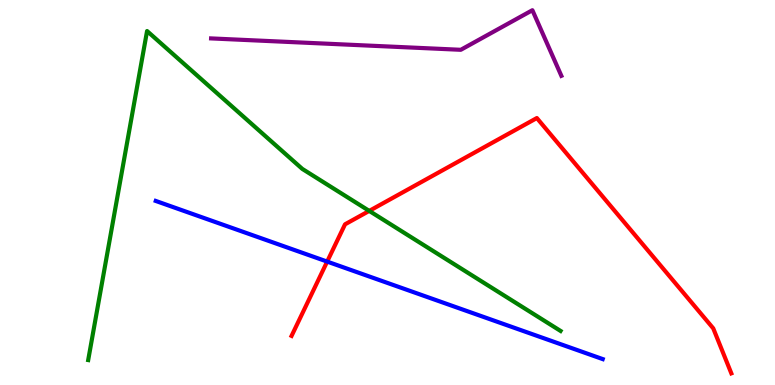[{'lines': ['blue', 'red'], 'intersections': [{'x': 4.22, 'y': 3.21}]}, {'lines': ['green', 'red'], 'intersections': [{'x': 4.76, 'y': 4.52}]}, {'lines': ['purple', 'red'], 'intersections': []}, {'lines': ['blue', 'green'], 'intersections': []}, {'lines': ['blue', 'purple'], 'intersections': []}, {'lines': ['green', 'purple'], 'intersections': []}]